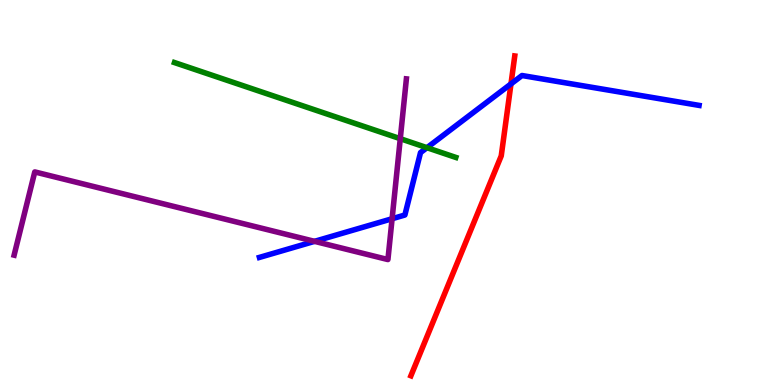[{'lines': ['blue', 'red'], 'intersections': [{'x': 6.59, 'y': 7.82}]}, {'lines': ['green', 'red'], 'intersections': []}, {'lines': ['purple', 'red'], 'intersections': []}, {'lines': ['blue', 'green'], 'intersections': [{'x': 5.51, 'y': 6.16}]}, {'lines': ['blue', 'purple'], 'intersections': [{'x': 4.06, 'y': 3.73}, {'x': 5.06, 'y': 4.32}]}, {'lines': ['green', 'purple'], 'intersections': [{'x': 5.16, 'y': 6.4}]}]